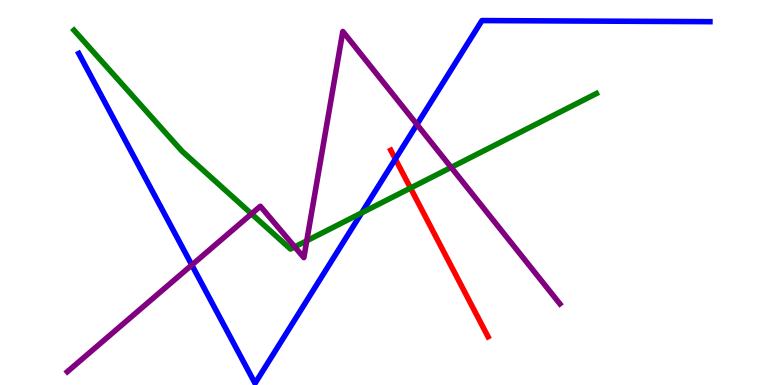[{'lines': ['blue', 'red'], 'intersections': [{'x': 5.1, 'y': 5.87}]}, {'lines': ['green', 'red'], 'intersections': [{'x': 5.3, 'y': 5.12}]}, {'lines': ['purple', 'red'], 'intersections': []}, {'lines': ['blue', 'green'], 'intersections': [{'x': 4.67, 'y': 4.47}]}, {'lines': ['blue', 'purple'], 'intersections': [{'x': 2.48, 'y': 3.12}, {'x': 5.38, 'y': 6.77}]}, {'lines': ['green', 'purple'], 'intersections': [{'x': 3.25, 'y': 4.45}, {'x': 3.8, 'y': 3.59}, {'x': 3.96, 'y': 3.75}, {'x': 5.82, 'y': 5.65}]}]